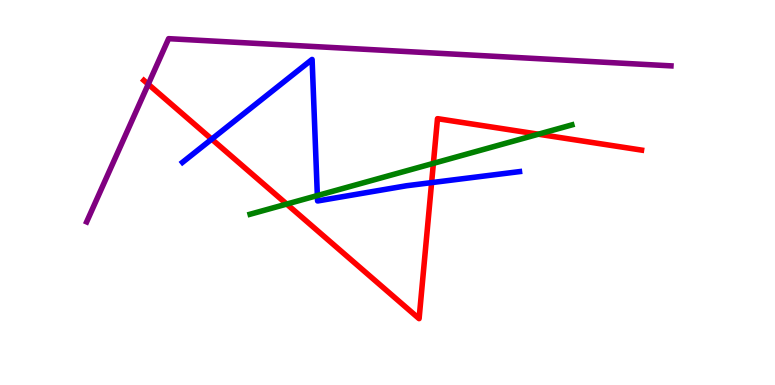[{'lines': ['blue', 'red'], 'intersections': [{'x': 2.73, 'y': 6.39}, {'x': 5.57, 'y': 5.26}]}, {'lines': ['green', 'red'], 'intersections': [{'x': 3.7, 'y': 4.7}, {'x': 5.59, 'y': 5.76}, {'x': 6.95, 'y': 6.51}]}, {'lines': ['purple', 'red'], 'intersections': [{'x': 1.91, 'y': 7.81}]}, {'lines': ['blue', 'green'], 'intersections': [{'x': 4.09, 'y': 4.92}]}, {'lines': ['blue', 'purple'], 'intersections': []}, {'lines': ['green', 'purple'], 'intersections': []}]